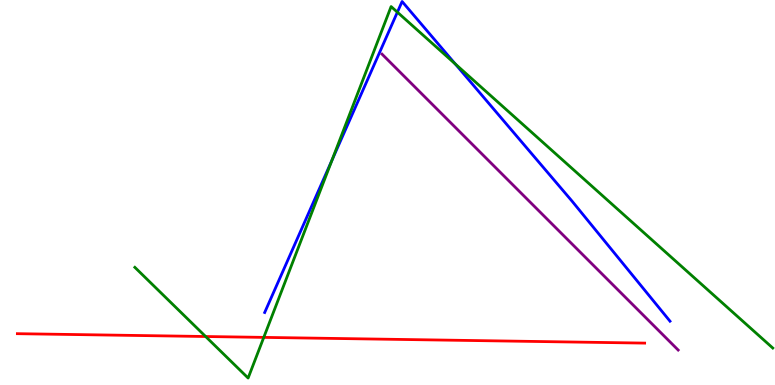[{'lines': ['blue', 'red'], 'intersections': []}, {'lines': ['green', 'red'], 'intersections': [{'x': 2.65, 'y': 1.26}, {'x': 3.4, 'y': 1.24}]}, {'lines': ['purple', 'red'], 'intersections': []}, {'lines': ['blue', 'green'], 'intersections': [{'x': 4.28, 'y': 5.84}, {'x': 5.13, 'y': 9.68}, {'x': 5.87, 'y': 8.34}]}, {'lines': ['blue', 'purple'], 'intersections': []}, {'lines': ['green', 'purple'], 'intersections': []}]